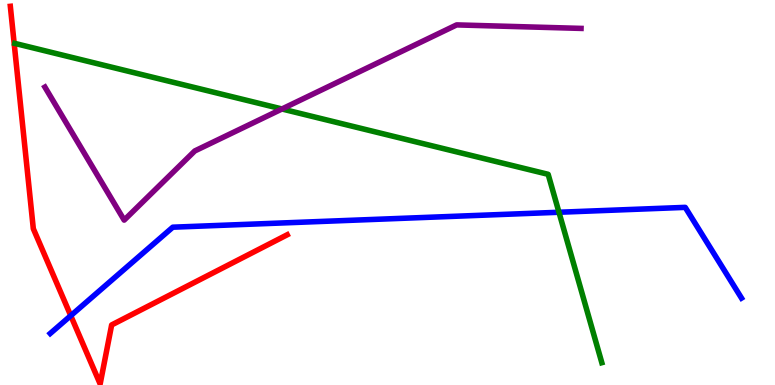[{'lines': ['blue', 'red'], 'intersections': [{'x': 0.913, 'y': 1.8}]}, {'lines': ['green', 'red'], 'intersections': []}, {'lines': ['purple', 'red'], 'intersections': []}, {'lines': ['blue', 'green'], 'intersections': [{'x': 7.21, 'y': 4.49}]}, {'lines': ['blue', 'purple'], 'intersections': []}, {'lines': ['green', 'purple'], 'intersections': [{'x': 3.64, 'y': 7.17}]}]